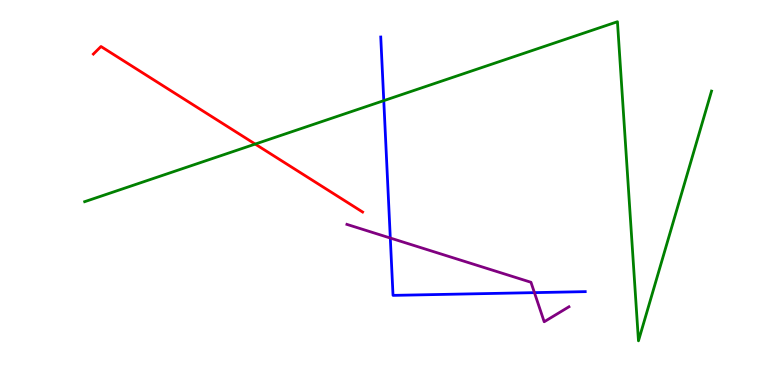[{'lines': ['blue', 'red'], 'intersections': []}, {'lines': ['green', 'red'], 'intersections': [{'x': 3.29, 'y': 6.26}]}, {'lines': ['purple', 'red'], 'intersections': []}, {'lines': ['blue', 'green'], 'intersections': [{'x': 4.95, 'y': 7.39}]}, {'lines': ['blue', 'purple'], 'intersections': [{'x': 5.04, 'y': 3.82}, {'x': 6.9, 'y': 2.4}]}, {'lines': ['green', 'purple'], 'intersections': []}]